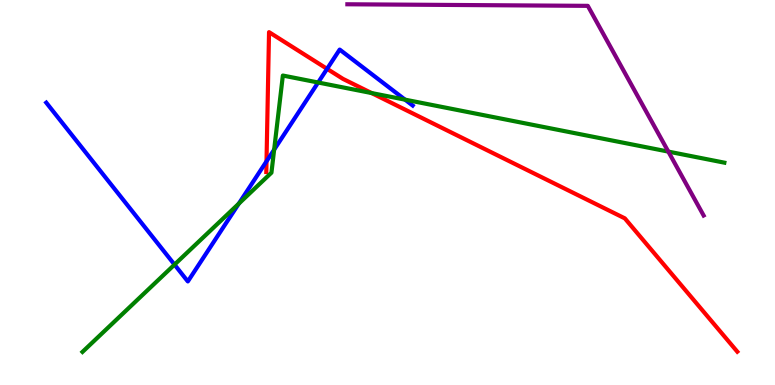[{'lines': ['blue', 'red'], 'intersections': [{'x': 3.44, 'y': 5.81}, {'x': 4.22, 'y': 8.21}]}, {'lines': ['green', 'red'], 'intersections': [{'x': 4.79, 'y': 7.58}]}, {'lines': ['purple', 'red'], 'intersections': []}, {'lines': ['blue', 'green'], 'intersections': [{'x': 2.25, 'y': 3.13}, {'x': 3.08, 'y': 4.71}, {'x': 3.54, 'y': 6.11}, {'x': 4.1, 'y': 7.86}, {'x': 5.23, 'y': 7.41}]}, {'lines': ['blue', 'purple'], 'intersections': []}, {'lines': ['green', 'purple'], 'intersections': [{'x': 8.62, 'y': 6.06}]}]